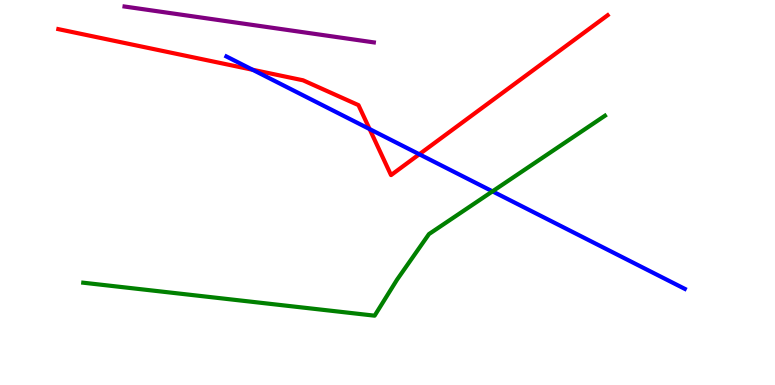[{'lines': ['blue', 'red'], 'intersections': [{'x': 3.26, 'y': 8.19}, {'x': 4.77, 'y': 6.65}, {'x': 5.41, 'y': 5.99}]}, {'lines': ['green', 'red'], 'intersections': []}, {'lines': ['purple', 'red'], 'intersections': []}, {'lines': ['blue', 'green'], 'intersections': [{'x': 6.35, 'y': 5.03}]}, {'lines': ['blue', 'purple'], 'intersections': []}, {'lines': ['green', 'purple'], 'intersections': []}]